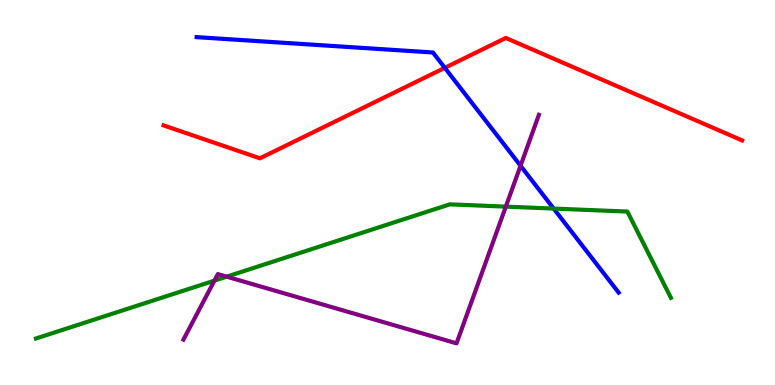[{'lines': ['blue', 'red'], 'intersections': [{'x': 5.74, 'y': 8.24}]}, {'lines': ['green', 'red'], 'intersections': []}, {'lines': ['purple', 'red'], 'intersections': []}, {'lines': ['blue', 'green'], 'intersections': [{'x': 7.14, 'y': 4.58}]}, {'lines': ['blue', 'purple'], 'intersections': [{'x': 6.72, 'y': 5.69}]}, {'lines': ['green', 'purple'], 'intersections': [{'x': 2.77, 'y': 2.71}, {'x': 2.93, 'y': 2.81}, {'x': 6.53, 'y': 4.63}]}]